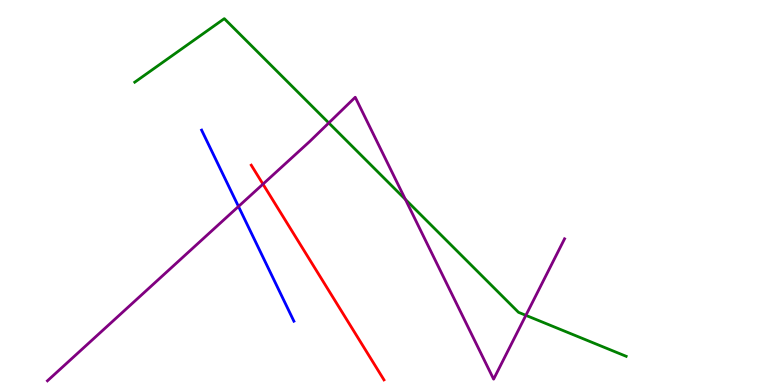[{'lines': ['blue', 'red'], 'intersections': []}, {'lines': ['green', 'red'], 'intersections': []}, {'lines': ['purple', 'red'], 'intersections': [{'x': 3.39, 'y': 5.22}]}, {'lines': ['blue', 'green'], 'intersections': []}, {'lines': ['blue', 'purple'], 'intersections': [{'x': 3.08, 'y': 4.64}]}, {'lines': ['green', 'purple'], 'intersections': [{'x': 4.24, 'y': 6.81}, {'x': 5.23, 'y': 4.82}, {'x': 6.79, 'y': 1.81}]}]